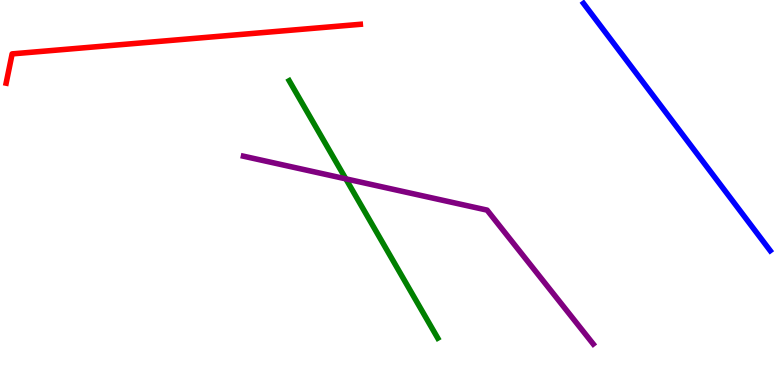[{'lines': ['blue', 'red'], 'intersections': []}, {'lines': ['green', 'red'], 'intersections': []}, {'lines': ['purple', 'red'], 'intersections': []}, {'lines': ['blue', 'green'], 'intersections': []}, {'lines': ['blue', 'purple'], 'intersections': []}, {'lines': ['green', 'purple'], 'intersections': [{'x': 4.46, 'y': 5.35}]}]